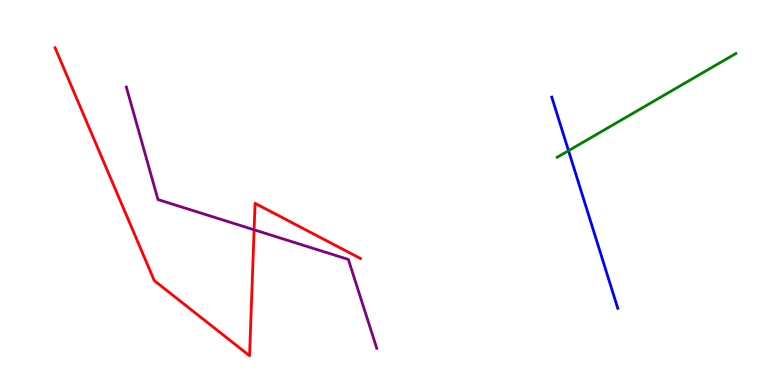[{'lines': ['blue', 'red'], 'intersections': []}, {'lines': ['green', 'red'], 'intersections': []}, {'lines': ['purple', 'red'], 'intersections': [{'x': 3.28, 'y': 4.03}]}, {'lines': ['blue', 'green'], 'intersections': [{'x': 7.34, 'y': 6.09}]}, {'lines': ['blue', 'purple'], 'intersections': []}, {'lines': ['green', 'purple'], 'intersections': []}]